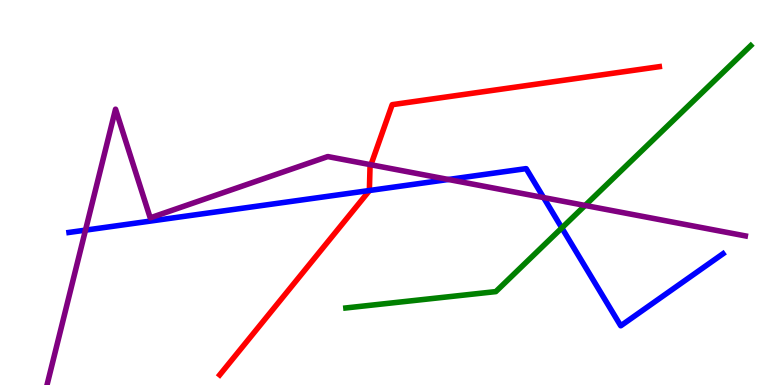[{'lines': ['blue', 'red'], 'intersections': [{'x': 4.77, 'y': 5.05}]}, {'lines': ['green', 'red'], 'intersections': []}, {'lines': ['purple', 'red'], 'intersections': [{'x': 4.79, 'y': 5.72}]}, {'lines': ['blue', 'green'], 'intersections': [{'x': 7.25, 'y': 4.08}]}, {'lines': ['blue', 'purple'], 'intersections': [{'x': 1.1, 'y': 4.02}, {'x': 5.79, 'y': 5.34}, {'x': 7.01, 'y': 4.87}]}, {'lines': ['green', 'purple'], 'intersections': [{'x': 7.55, 'y': 4.66}]}]